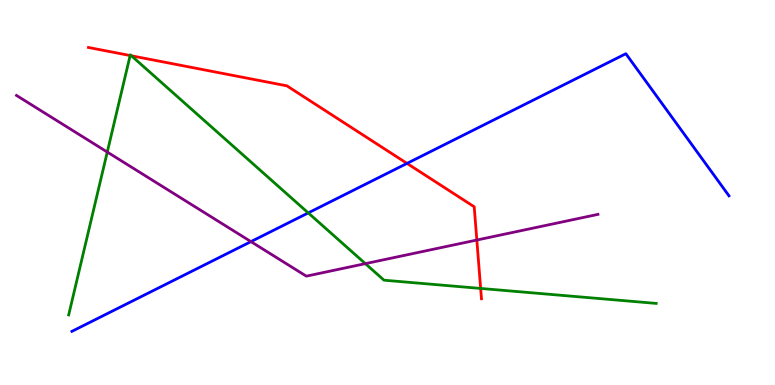[{'lines': ['blue', 'red'], 'intersections': [{'x': 5.25, 'y': 5.76}]}, {'lines': ['green', 'red'], 'intersections': [{'x': 1.68, 'y': 8.56}, {'x': 1.7, 'y': 8.55}, {'x': 6.2, 'y': 2.51}]}, {'lines': ['purple', 'red'], 'intersections': [{'x': 6.15, 'y': 3.77}]}, {'lines': ['blue', 'green'], 'intersections': [{'x': 3.98, 'y': 4.47}]}, {'lines': ['blue', 'purple'], 'intersections': [{'x': 3.24, 'y': 3.72}]}, {'lines': ['green', 'purple'], 'intersections': [{'x': 1.38, 'y': 6.05}, {'x': 4.71, 'y': 3.15}]}]